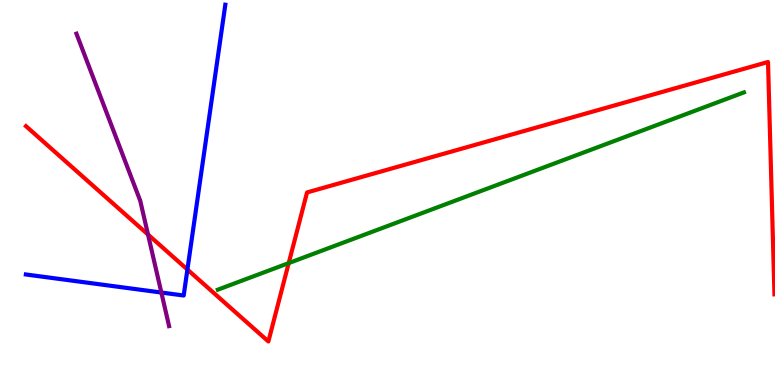[{'lines': ['blue', 'red'], 'intersections': [{'x': 2.42, 'y': 3.0}]}, {'lines': ['green', 'red'], 'intersections': [{'x': 3.73, 'y': 3.17}]}, {'lines': ['purple', 'red'], 'intersections': [{'x': 1.91, 'y': 3.91}]}, {'lines': ['blue', 'green'], 'intersections': []}, {'lines': ['blue', 'purple'], 'intersections': [{'x': 2.08, 'y': 2.4}]}, {'lines': ['green', 'purple'], 'intersections': []}]